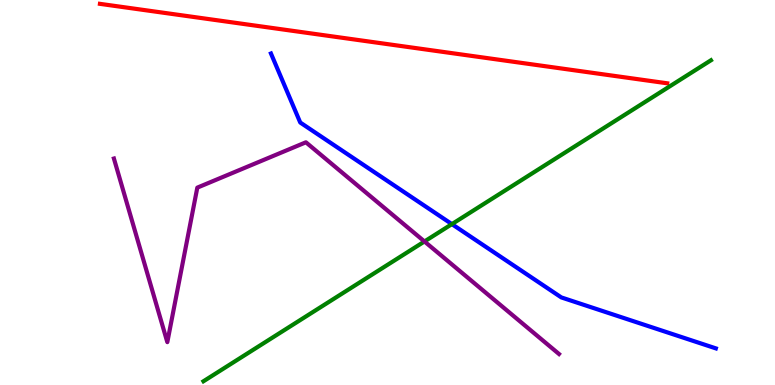[{'lines': ['blue', 'red'], 'intersections': []}, {'lines': ['green', 'red'], 'intersections': []}, {'lines': ['purple', 'red'], 'intersections': []}, {'lines': ['blue', 'green'], 'intersections': [{'x': 5.83, 'y': 4.18}]}, {'lines': ['blue', 'purple'], 'intersections': []}, {'lines': ['green', 'purple'], 'intersections': [{'x': 5.48, 'y': 3.73}]}]